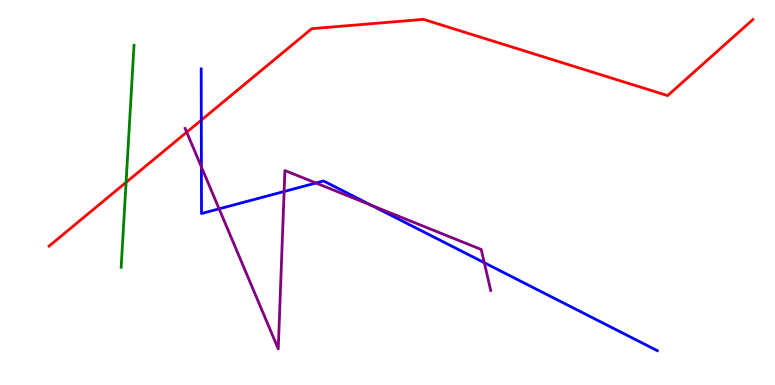[{'lines': ['blue', 'red'], 'intersections': [{'x': 2.6, 'y': 6.88}]}, {'lines': ['green', 'red'], 'intersections': [{'x': 1.63, 'y': 5.26}]}, {'lines': ['purple', 'red'], 'intersections': [{'x': 2.41, 'y': 6.57}]}, {'lines': ['blue', 'green'], 'intersections': []}, {'lines': ['blue', 'purple'], 'intersections': [{'x': 2.6, 'y': 5.66}, {'x': 2.83, 'y': 4.58}, {'x': 3.67, 'y': 5.03}, {'x': 4.08, 'y': 5.25}, {'x': 4.79, 'y': 4.67}, {'x': 6.25, 'y': 3.18}]}, {'lines': ['green', 'purple'], 'intersections': []}]